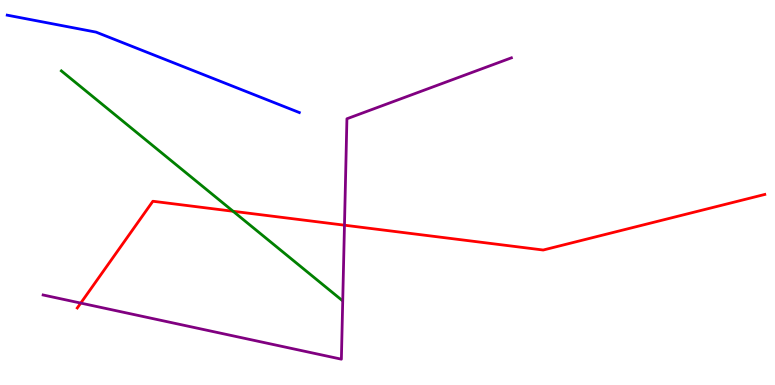[{'lines': ['blue', 'red'], 'intersections': []}, {'lines': ['green', 'red'], 'intersections': [{'x': 3.01, 'y': 4.51}]}, {'lines': ['purple', 'red'], 'intersections': [{'x': 1.04, 'y': 2.13}, {'x': 4.44, 'y': 4.15}]}, {'lines': ['blue', 'green'], 'intersections': []}, {'lines': ['blue', 'purple'], 'intersections': []}, {'lines': ['green', 'purple'], 'intersections': []}]